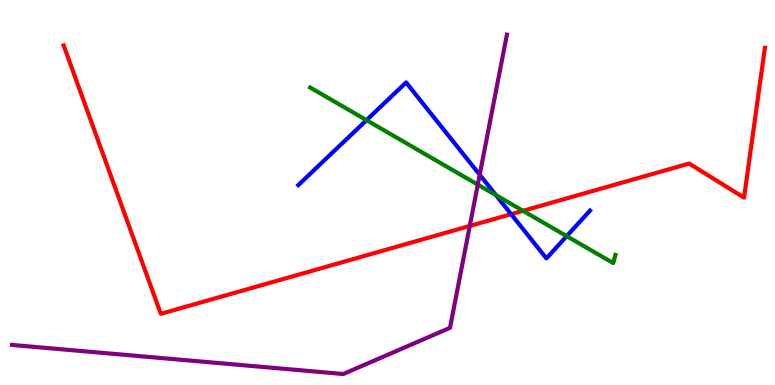[{'lines': ['blue', 'red'], 'intersections': [{'x': 6.6, 'y': 4.44}]}, {'lines': ['green', 'red'], 'intersections': [{'x': 6.75, 'y': 4.52}]}, {'lines': ['purple', 'red'], 'intersections': [{'x': 6.06, 'y': 4.13}]}, {'lines': ['blue', 'green'], 'intersections': [{'x': 4.73, 'y': 6.88}, {'x': 6.4, 'y': 4.93}, {'x': 7.31, 'y': 3.87}]}, {'lines': ['blue', 'purple'], 'intersections': [{'x': 6.19, 'y': 5.46}]}, {'lines': ['green', 'purple'], 'intersections': [{'x': 6.17, 'y': 5.2}]}]